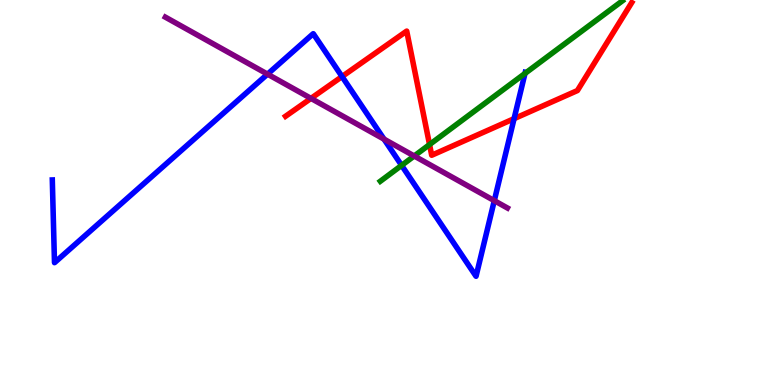[{'lines': ['blue', 'red'], 'intersections': [{'x': 4.41, 'y': 8.01}, {'x': 6.63, 'y': 6.92}]}, {'lines': ['green', 'red'], 'intersections': [{'x': 5.54, 'y': 6.24}]}, {'lines': ['purple', 'red'], 'intersections': [{'x': 4.01, 'y': 7.44}]}, {'lines': ['blue', 'green'], 'intersections': [{'x': 5.18, 'y': 5.7}, {'x': 6.77, 'y': 8.09}]}, {'lines': ['blue', 'purple'], 'intersections': [{'x': 3.45, 'y': 8.07}, {'x': 4.96, 'y': 6.39}, {'x': 6.38, 'y': 4.79}]}, {'lines': ['green', 'purple'], 'intersections': [{'x': 5.34, 'y': 5.95}]}]